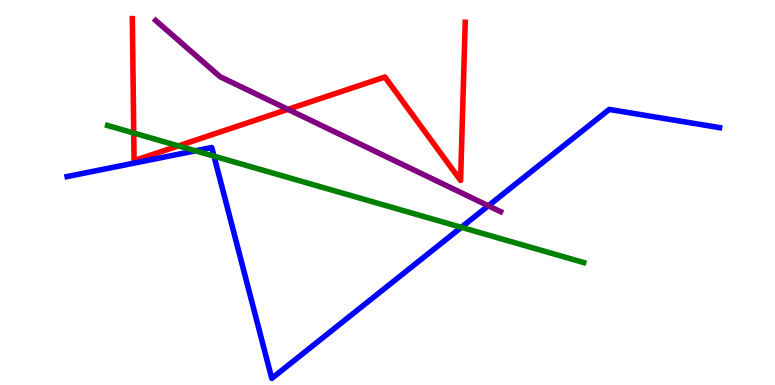[{'lines': ['blue', 'red'], 'intersections': []}, {'lines': ['green', 'red'], 'intersections': [{'x': 1.73, 'y': 6.54}, {'x': 2.3, 'y': 6.21}]}, {'lines': ['purple', 'red'], 'intersections': [{'x': 3.72, 'y': 7.16}]}, {'lines': ['blue', 'green'], 'intersections': [{'x': 2.52, 'y': 6.08}, {'x': 2.76, 'y': 5.94}, {'x': 5.95, 'y': 4.1}]}, {'lines': ['blue', 'purple'], 'intersections': [{'x': 6.3, 'y': 4.65}]}, {'lines': ['green', 'purple'], 'intersections': []}]